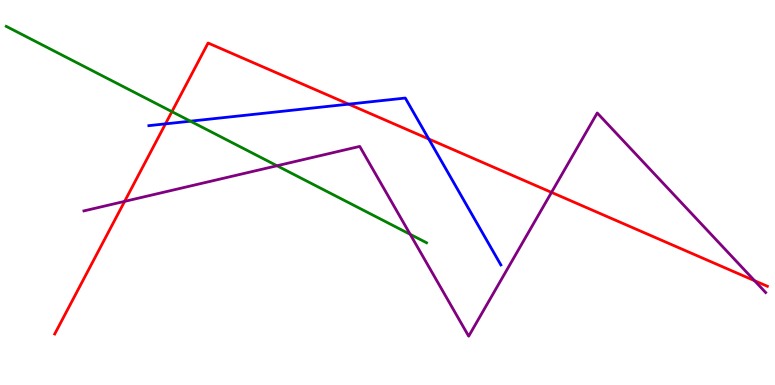[{'lines': ['blue', 'red'], 'intersections': [{'x': 2.14, 'y': 6.78}, {'x': 4.5, 'y': 7.29}, {'x': 5.53, 'y': 6.39}]}, {'lines': ['green', 'red'], 'intersections': [{'x': 2.22, 'y': 7.1}]}, {'lines': ['purple', 'red'], 'intersections': [{'x': 1.61, 'y': 4.77}, {'x': 7.12, 'y': 5.0}, {'x': 9.74, 'y': 2.71}]}, {'lines': ['blue', 'green'], 'intersections': [{'x': 2.46, 'y': 6.85}]}, {'lines': ['blue', 'purple'], 'intersections': []}, {'lines': ['green', 'purple'], 'intersections': [{'x': 3.57, 'y': 5.69}, {'x': 5.29, 'y': 3.91}]}]